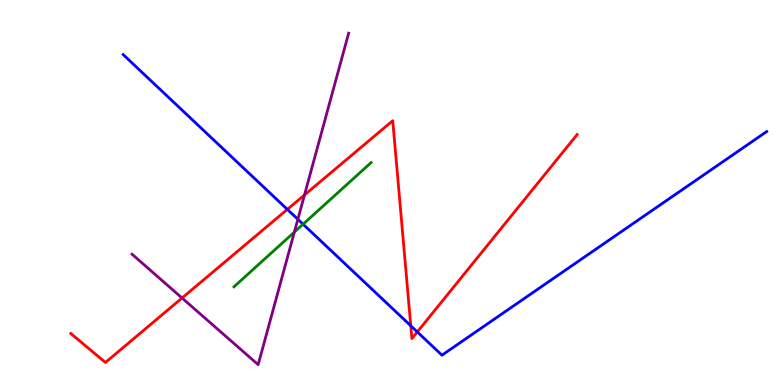[{'lines': ['blue', 'red'], 'intersections': [{'x': 3.71, 'y': 4.56}, {'x': 5.3, 'y': 1.54}, {'x': 5.38, 'y': 1.38}]}, {'lines': ['green', 'red'], 'intersections': []}, {'lines': ['purple', 'red'], 'intersections': [{'x': 2.35, 'y': 2.26}, {'x': 3.93, 'y': 4.94}]}, {'lines': ['blue', 'green'], 'intersections': [{'x': 3.91, 'y': 4.18}]}, {'lines': ['blue', 'purple'], 'intersections': [{'x': 3.84, 'y': 4.3}]}, {'lines': ['green', 'purple'], 'intersections': [{'x': 3.8, 'y': 3.97}]}]